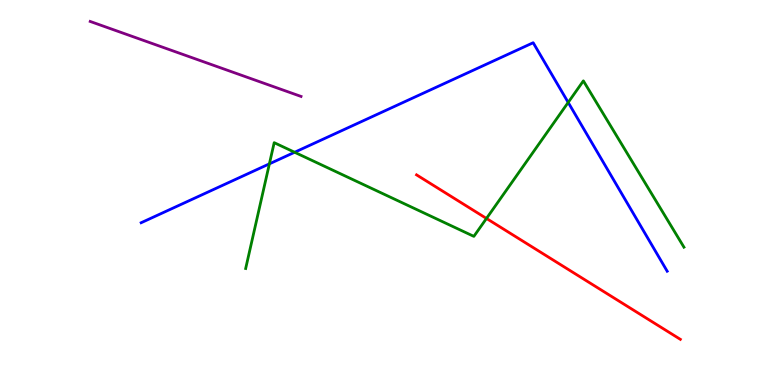[{'lines': ['blue', 'red'], 'intersections': []}, {'lines': ['green', 'red'], 'intersections': [{'x': 6.28, 'y': 4.33}]}, {'lines': ['purple', 'red'], 'intersections': []}, {'lines': ['blue', 'green'], 'intersections': [{'x': 3.48, 'y': 5.74}, {'x': 3.8, 'y': 6.05}, {'x': 7.33, 'y': 7.34}]}, {'lines': ['blue', 'purple'], 'intersections': []}, {'lines': ['green', 'purple'], 'intersections': []}]